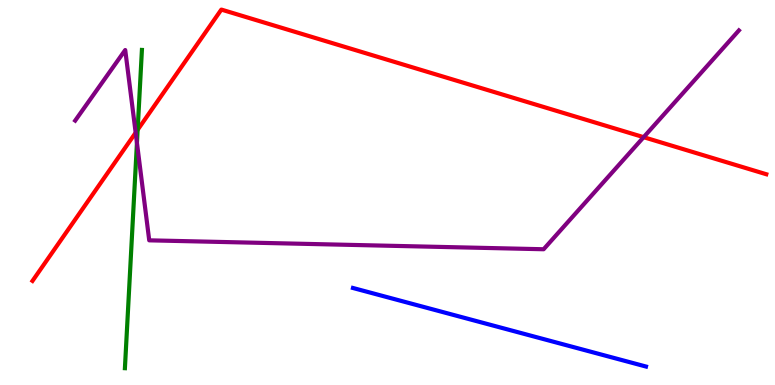[{'lines': ['blue', 'red'], 'intersections': []}, {'lines': ['green', 'red'], 'intersections': [{'x': 1.78, 'y': 6.63}]}, {'lines': ['purple', 'red'], 'intersections': [{'x': 1.75, 'y': 6.55}, {'x': 8.3, 'y': 6.44}]}, {'lines': ['blue', 'green'], 'intersections': []}, {'lines': ['blue', 'purple'], 'intersections': []}, {'lines': ['green', 'purple'], 'intersections': [{'x': 1.77, 'y': 6.29}]}]